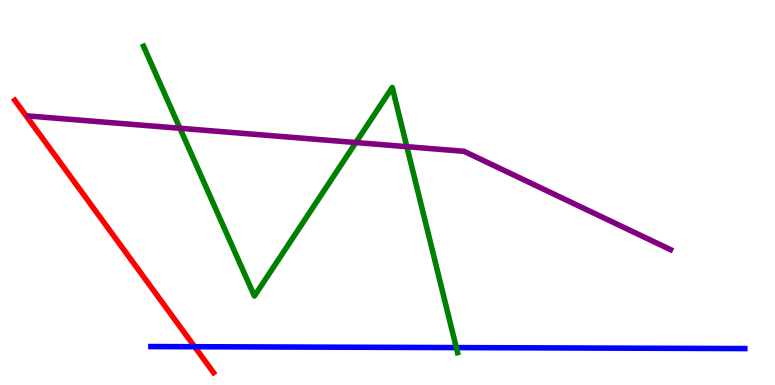[{'lines': ['blue', 'red'], 'intersections': [{'x': 2.51, 'y': 0.995}]}, {'lines': ['green', 'red'], 'intersections': []}, {'lines': ['purple', 'red'], 'intersections': []}, {'lines': ['blue', 'green'], 'intersections': [{'x': 5.89, 'y': 0.972}]}, {'lines': ['blue', 'purple'], 'intersections': []}, {'lines': ['green', 'purple'], 'intersections': [{'x': 2.32, 'y': 6.67}, {'x': 4.59, 'y': 6.3}, {'x': 5.25, 'y': 6.19}]}]